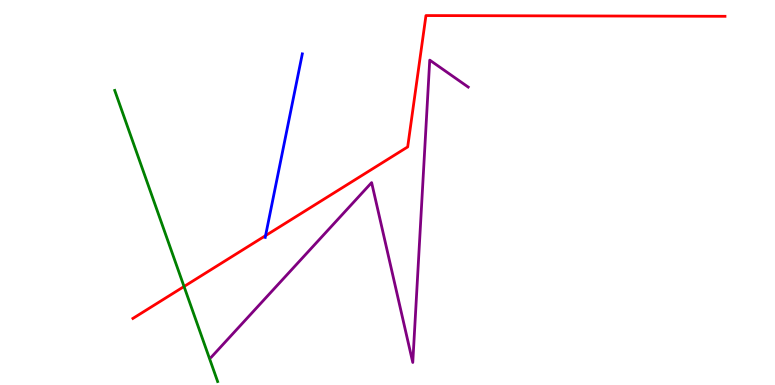[{'lines': ['blue', 'red'], 'intersections': [{'x': 3.43, 'y': 3.88}]}, {'lines': ['green', 'red'], 'intersections': [{'x': 2.37, 'y': 2.56}]}, {'lines': ['purple', 'red'], 'intersections': []}, {'lines': ['blue', 'green'], 'intersections': []}, {'lines': ['blue', 'purple'], 'intersections': []}, {'lines': ['green', 'purple'], 'intersections': []}]